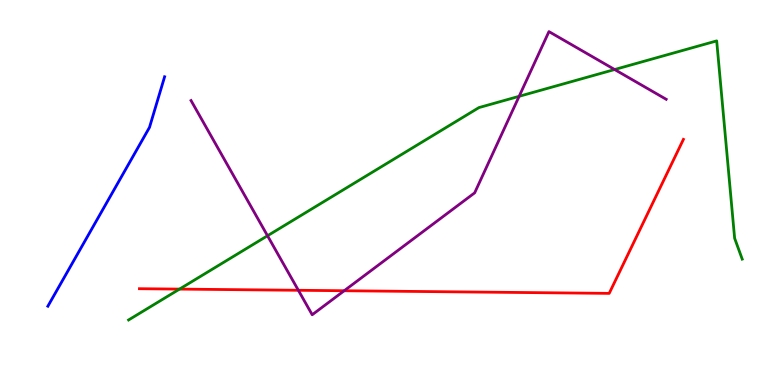[{'lines': ['blue', 'red'], 'intersections': []}, {'lines': ['green', 'red'], 'intersections': [{'x': 2.32, 'y': 2.49}]}, {'lines': ['purple', 'red'], 'intersections': [{'x': 3.85, 'y': 2.46}, {'x': 4.44, 'y': 2.45}]}, {'lines': ['blue', 'green'], 'intersections': []}, {'lines': ['blue', 'purple'], 'intersections': []}, {'lines': ['green', 'purple'], 'intersections': [{'x': 3.45, 'y': 3.88}, {'x': 6.7, 'y': 7.5}, {'x': 7.93, 'y': 8.19}]}]